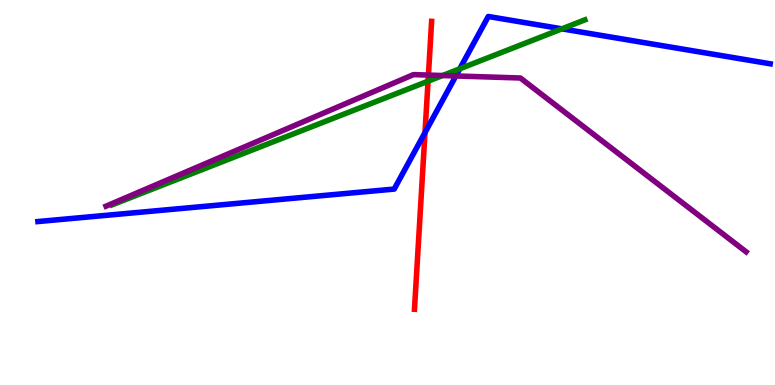[{'lines': ['blue', 'red'], 'intersections': [{'x': 5.48, 'y': 6.56}]}, {'lines': ['green', 'red'], 'intersections': [{'x': 5.52, 'y': 7.89}]}, {'lines': ['purple', 'red'], 'intersections': [{'x': 5.53, 'y': 8.05}]}, {'lines': ['blue', 'green'], 'intersections': [{'x': 5.93, 'y': 8.21}, {'x': 7.25, 'y': 9.25}]}, {'lines': ['blue', 'purple'], 'intersections': [{'x': 5.88, 'y': 8.03}]}, {'lines': ['green', 'purple'], 'intersections': [{'x': 5.71, 'y': 8.04}]}]